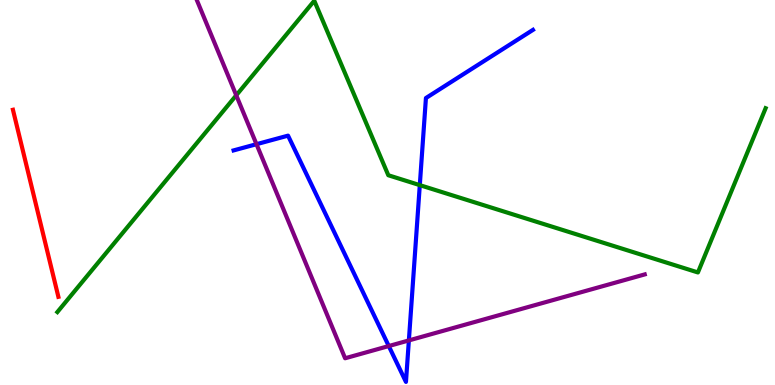[{'lines': ['blue', 'red'], 'intersections': []}, {'lines': ['green', 'red'], 'intersections': []}, {'lines': ['purple', 'red'], 'intersections': []}, {'lines': ['blue', 'green'], 'intersections': [{'x': 5.42, 'y': 5.19}]}, {'lines': ['blue', 'purple'], 'intersections': [{'x': 3.31, 'y': 6.25}, {'x': 5.02, 'y': 1.01}, {'x': 5.28, 'y': 1.16}]}, {'lines': ['green', 'purple'], 'intersections': [{'x': 3.05, 'y': 7.52}]}]